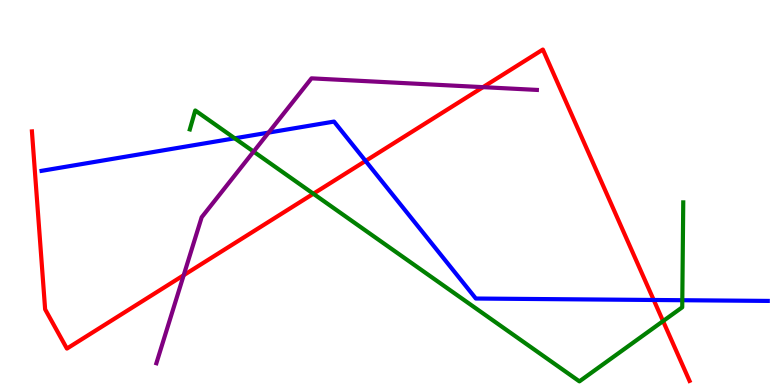[{'lines': ['blue', 'red'], 'intersections': [{'x': 4.72, 'y': 5.82}, {'x': 8.44, 'y': 2.21}]}, {'lines': ['green', 'red'], 'intersections': [{'x': 4.04, 'y': 4.97}, {'x': 8.56, 'y': 1.66}]}, {'lines': ['purple', 'red'], 'intersections': [{'x': 2.37, 'y': 2.85}, {'x': 6.23, 'y': 7.74}]}, {'lines': ['blue', 'green'], 'intersections': [{'x': 3.03, 'y': 6.41}, {'x': 8.8, 'y': 2.2}]}, {'lines': ['blue', 'purple'], 'intersections': [{'x': 3.47, 'y': 6.56}]}, {'lines': ['green', 'purple'], 'intersections': [{'x': 3.27, 'y': 6.06}]}]